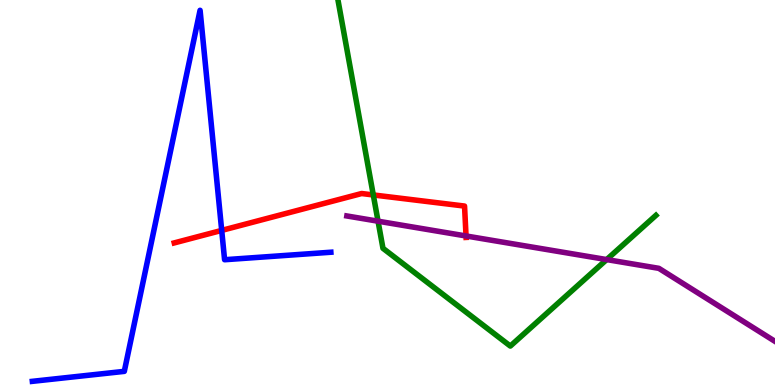[{'lines': ['blue', 'red'], 'intersections': [{'x': 2.86, 'y': 4.02}]}, {'lines': ['green', 'red'], 'intersections': [{'x': 4.82, 'y': 4.94}]}, {'lines': ['purple', 'red'], 'intersections': [{'x': 6.01, 'y': 3.87}]}, {'lines': ['blue', 'green'], 'intersections': []}, {'lines': ['blue', 'purple'], 'intersections': []}, {'lines': ['green', 'purple'], 'intersections': [{'x': 4.88, 'y': 4.25}, {'x': 7.83, 'y': 3.26}]}]